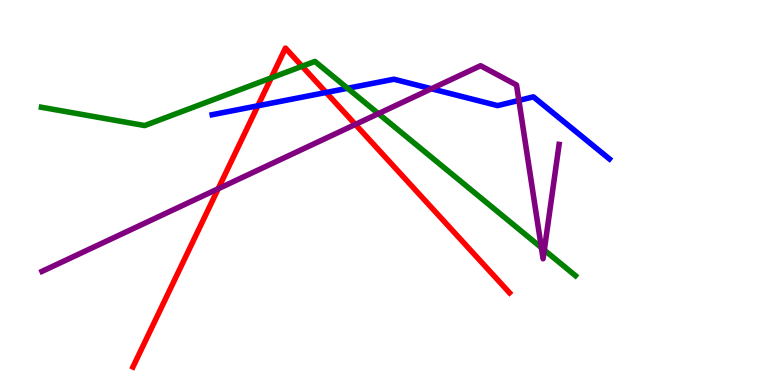[{'lines': ['blue', 'red'], 'intersections': [{'x': 3.33, 'y': 7.25}, {'x': 4.21, 'y': 7.6}]}, {'lines': ['green', 'red'], 'intersections': [{'x': 3.5, 'y': 7.98}, {'x': 3.9, 'y': 8.28}]}, {'lines': ['purple', 'red'], 'intersections': [{'x': 2.82, 'y': 5.1}, {'x': 4.59, 'y': 6.77}]}, {'lines': ['blue', 'green'], 'intersections': [{'x': 4.48, 'y': 7.71}]}, {'lines': ['blue', 'purple'], 'intersections': [{'x': 5.57, 'y': 7.69}, {'x': 6.7, 'y': 7.39}]}, {'lines': ['green', 'purple'], 'intersections': [{'x': 4.88, 'y': 7.05}, {'x': 6.99, 'y': 3.57}, {'x': 7.02, 'y': 3.5}]}]